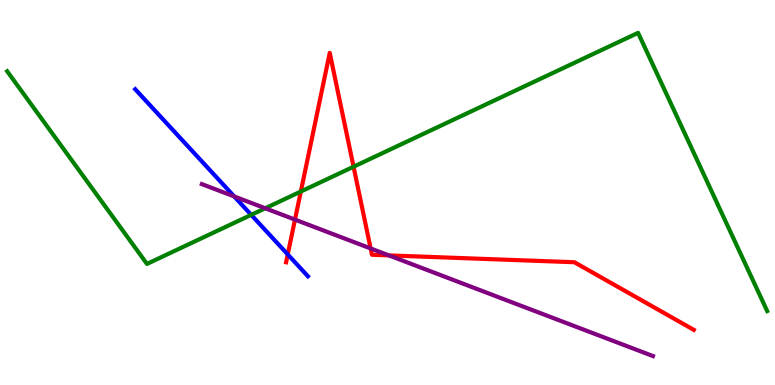[{'lines': ['blue', 'red'], 'intersections': [{'x': 3.71, 'y': 3.39}]}, {'lines': ['green', 'red'], 'intersections': [{'x': 3.88, 'y': 5.03}, {'x': 4.56, 'y': 5.67}]}, {'lines': ['purple', 'red'], 'intersections': [{'x': 3.81, 'y': 4.3}, {'x': 4.78, 'y': 3.55}, {'x': 5.02, 'y': 3.37}]}, {'lines': ['blue', 'green'], 'intersections': [{'x': 3.24, 'y': 4.42}]}, {'lines': ['blue', 'purple'], 'intersections': [{'x': 3.02, 'y': 4.9}]}, {'lines': ['green', 'purple'], 'intersections': [{'x': 3.42, 'y': 4.59}]}]